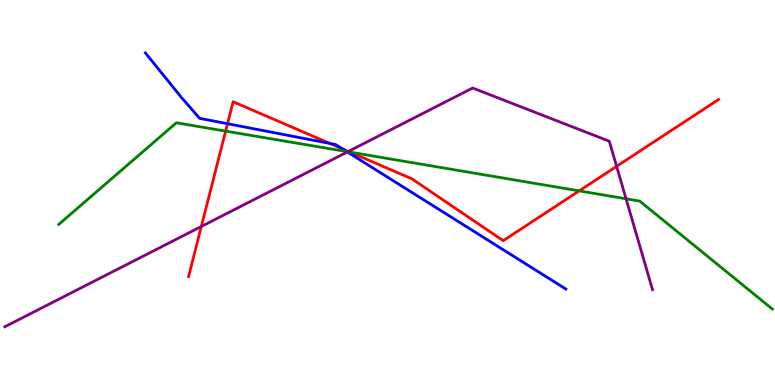[{'lines': ['blue', 'red'], 'intersections': [{'x': 2.94, 'y': 6.79}, {'x': 4.25, 'y': 6.28}, {'x': 4.42, 'y': 6.13}]}, {'lines': ['green', 'red'], 'intersections': [{'x': 2.91, 'y': 6.59}, {'x': 4.52, 'y': 6.05}, {'x': 7.47, 'y': 5.04}]}, {'lines': ['purple', 'red'], 'intersections': [{'x': 2.6, 'y': 4.12}, {'x': 4.5, 'y': 6.07}, {'x': 7.96, 'y': 5.68}]}, {'lines': ['blue', 'green'], 'intersections': [{'x': 4.48, 'y': 6.06}]}, {'lines': ['blue', 'purple'], 'intersections': [{'x': 4.48, 'y': 6.05}]}, {'lines': ['green', 'purple'], 'intersections': [{'x': 4.49, 'y': 6.06}, {'x': 8.08, 'y': 4.84}]}]